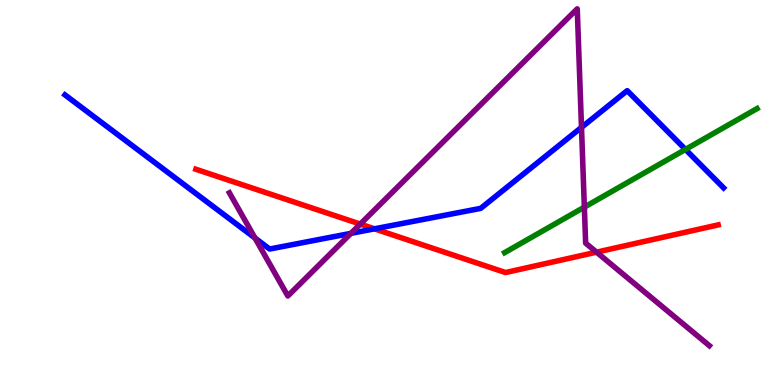[{'lines': ['blue', 'red'], 'intersections': [{'x': 4.83, 'y': 4.06}]}, {'lines': ['green', 'red'], 'intersections': []}, {'lines': ['purple', 'red'], 'intersections': [{'x': 4.65, 'y': 4.18}, {'x': 7.7, 'y': 3.45}]}, {'lines': ['blue', 'green'], 'intersections': [{'x': 8.84, 'y': 6.12}]}, {'lines': ['blue', 'purple'], 'intersections': [{'x': 3.29, 'y': 3.82}, {'x': 4.53, 'y': 3.94}, {'x': 7.5, 'y': 6.69}]}, {'lines': ['green', 'purple'], 'intersections': [{'x': 7.54, 'y': 4.62}]}]